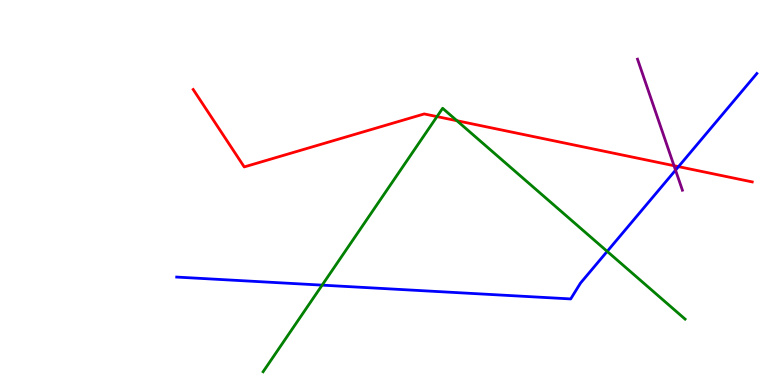[{'lines': ['blue', 'red'], 'intersections': [{'x': 8.75, 'y': 5.67}]}, {'lines': ['green', 'red'], 'intersections': [{'x': 5.64, 'y': 6.97}, {'x': 5.9, 'y': 6.86}]}, {'lines': ['purple', 'red'], 'intersections': [{'x': 8.7, 'y': 5.7}]}, {'lines': ['blue', 'green'], 'intersections': [{'x': 4.16, 'y': 2.59}, {'x': 7.83, 'y': 3.47}]}, {'lines': ['blue', 'purple'], 'intersections': [{'x': 8.72, 'y': 5.58}]}, {'lines': ['green', 'purple'], 'intersections': []}]